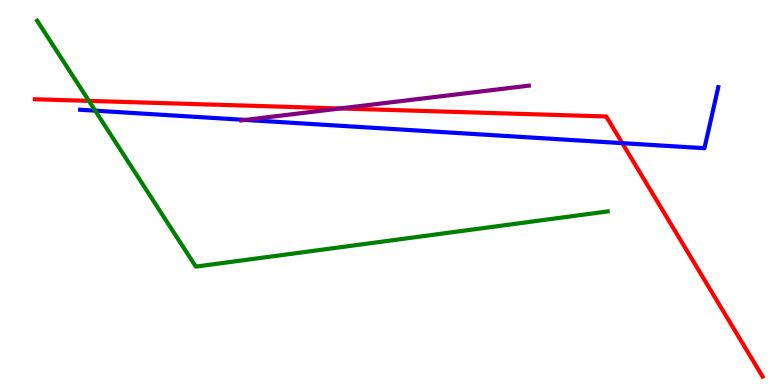[{'lines': ['blue', 'red'], 'intersections': [{'x': 8.03, 'y': 6.28}]}, {'lines': ['green', 'red'], 'intersections': [{'x': 1.15, 'y': 7.38}]}, {'lines': ['purple', 'red'], 'intersections': [{'x': 4.39, 'y': 7.18}]}, {'lines': ['blue', 'green'], 'intersections': [{'x': 1.23, 'y': 7.13}]}, {'lines': ['blue', 'purple'], 'intersections': [{'x': 3.16, 'y': 6.89}]}, {'lines': ['green', 'purple'], 'intersections': []}]